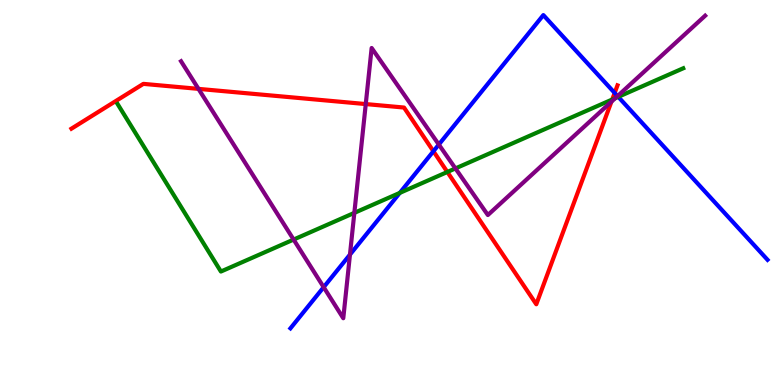[{'lines': ['blue', 'red'], 'intersections': [{'x': 5.59, 'y': 6.07}, {'x': 7.93, 'y': 7.59}]}, {'lines': ['green', 'red'], 'intersections': [{'x': 5.77, 'y': 5.53}, {'x': 7.9, 'y': 7.42}]}, {'lines': ['purple', 'red'], 'intersections': [{'x': 2.56, 'y': 7.69}, {'x': 4.72, 'y': 7.3}, {'x': 7.89, 'y': 7.36}]}, {'lines': ['blue', 'green'], 'intersections': [{'x': 5.16, 'y': 4.99}, {'x': 7.98, 'y': 7.48}]}, {'lines': ['blue', 'purple'], 'intersections': [{'x': 4.18, 'y': 2.54}, {'x': 4.52, 'y': 3.39}, {'x': 5.66, 'y': 6.25}, {'x': 7.97, 'y': 7.5}]}, {'lines': ['green', 'purple'], 'intersections': [{'x': 3.79, 'y': 3.78}, {'x': 4.57, 'y': 4.47}, {'x': 5.88, 'y': 5.63}, {'x': 7.94, 'y': 7.45}]}]